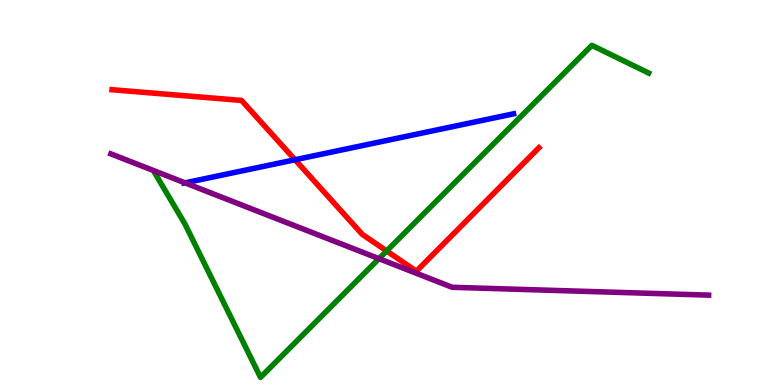[{'lines': ['blue', 'red'], 'intersections': [{'x': 3.81, 'y': 5.85}]}, {'lines': ['green', 'red'], 'intersections': [{'x': 4.99, 'y': 3.48}]}, {'lines': ['purple', 'red'], 'intersections': []}, {'lines': ['blue', 'green'], 'intersections': []}, {'lines': ['blue', 'purple'], 'intersections': [{'x': 2.39, 'y': 5.25}]}, {'lines': ['green', 'purple'], 'intersections': [{'x': 4.89, 'y': 3.28}]}]